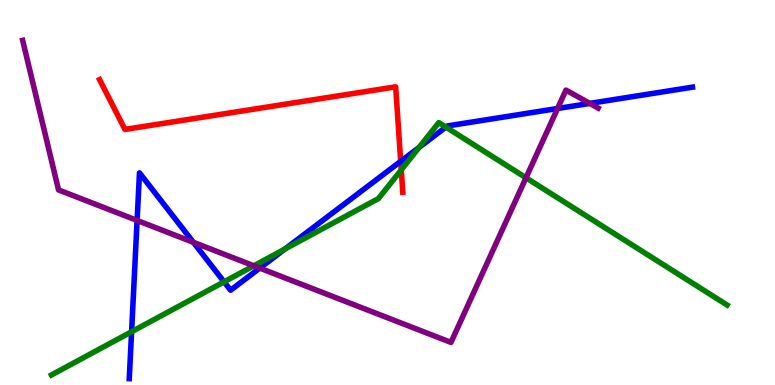[{'lines': ['blue', 'red'], 'intersections': [{'x': 5.17, 'y': 5.81}]}, {'lines': ['green', 'red'], 'intersections': [{'x': 5.18, 'y': 5.59}]}, {'lines': ['purple', 'red'], 'intersections': []}, {'lines': ['blue', 'green'], 'intersections': [{'x': 1.7, 'y': 1.38}, {'x': 2.89, 'y': 2.68}, {'x': 3.68, 'y': 3.53}, {'x': 5.41, 'y': 6.17}, {'x': 5.75, 'y': 6.7}]}, {'lines': ['blue', 'purple'], 'intersections': [{'x': 1.77, 'y': 4.27}, {'x': 2.5, 'y': 3.71}, {'x': 3.35, 'y': 3.04}, {'x': 7.19, 'y': 7.18}, {'x': 7.61, 'y': 7.31}]}, {'lines': ['green', 'purple'], 'intersections': [{'x': 3.28, 'y': 3.1}, {'x': 6.79, 'y': 5.38}]}]